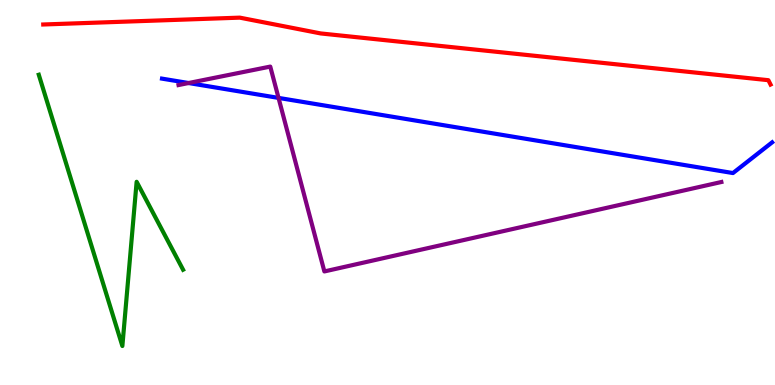[{'lines': ['blue', 'red'], 'intersections': []}, {'lines': ['green', 'red'], 'intersections': []}, {'lines': ['purple', 'red'], 'intersections': []}, {'lines': ['blue', 'green'], 'intersections': []}, {'lines': ['blue', 'purple'], 'intersections': [{'x': 2.43, 'y': 7.84}, {'x': 3.59, 'y': 7.46}]}, {'lines': ['green', 'purple'], 'intersections': []}]